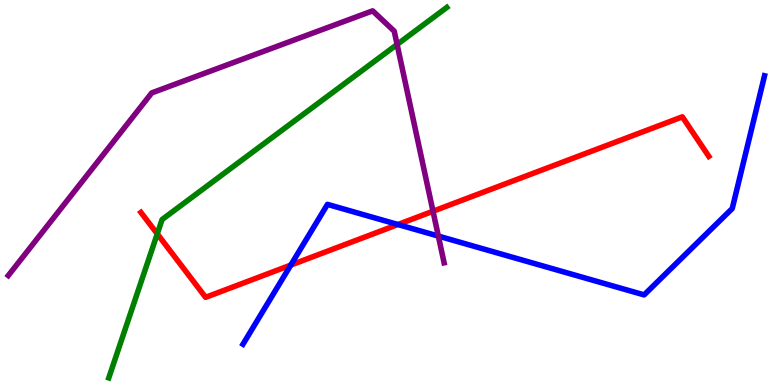[{'lines': ['blue', 'red'], 'intersections': [{'x': 3.75, 'y': 3.11}, {'x': 5.13, 'y': 4.17}]}, {'lines': ['green', 'red'], 'intersections': [{'x': 2.03, 'y': 3.93}]}, {'lines': ['purple', 'red'], 'intersections': [{'x': 5.59, 'y': 4.51}]}, {'lines': ['blue', 'green'], 'intersections': []}, {'lines': ['blue', 'purple'], 'intersections': [{'x': 5.66, 'y': 3.87}]}, {'lines': ['green', 'purple'], 'intersections': [{'x': 5.12, 'y': 8.85}]}]